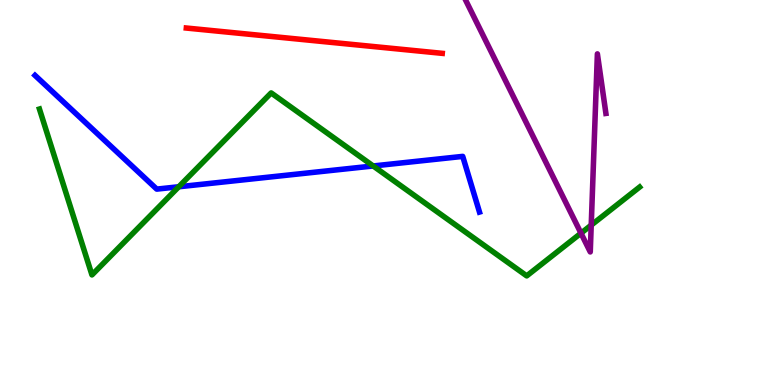[{'lines': ['blue', 'red'], 'intersections': []}, {'lines': ['green', 'red'], 'intersections': []}, {'lines': ['purple', 'red'], 'intersections': []}, {'lines': ['blue', 'green'], 'intersections': [{'x': 2.31, 'y': 5.15}, {'x': 4.82, 'y': 5.69}]}, {'lines': ['blue', 'purple'], 'intersections': []}, {'lines': ['green', 'purple'], 'intersections': [{'x': 7.5, 'y': 3.94}, {'x': 7.63, 'y': 4.15}]}]